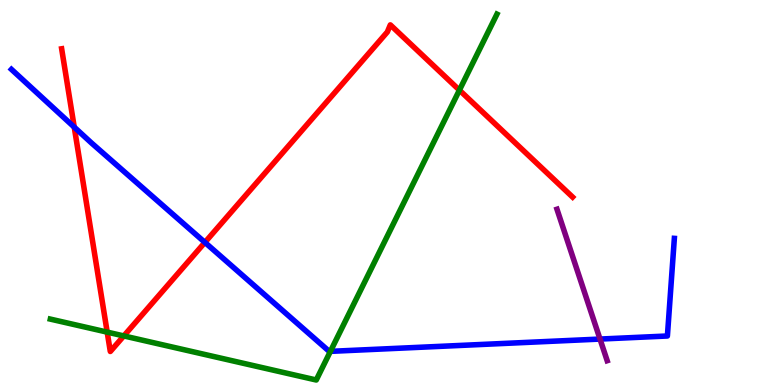[{'lines': ['blue', 'red'], 'intersections': [{'x': 0.958, 'y': 6.7}, {'x': 2.64, 'y': 3.7}]}, {'lines': ['green', 'red'], 'intersections': [{'x': 1.38, 'y': 1.37}, {'x': 1.6, 'y': 1.27}, {'x': 5.93, 'y': 7.66}]}, {'lines': ['purple', 'red'], 'intersections': []}, {'lines': ['blue', 'green'], 'intersections': [{'x': 4.26, 'y': 0.874}]}, {'lines': ['blue', 'purple'], 'intersections': [{'x': 7.74, 'y': 1.19}]}, {'lines': ['green', 'purple'], 'intersections': []}]